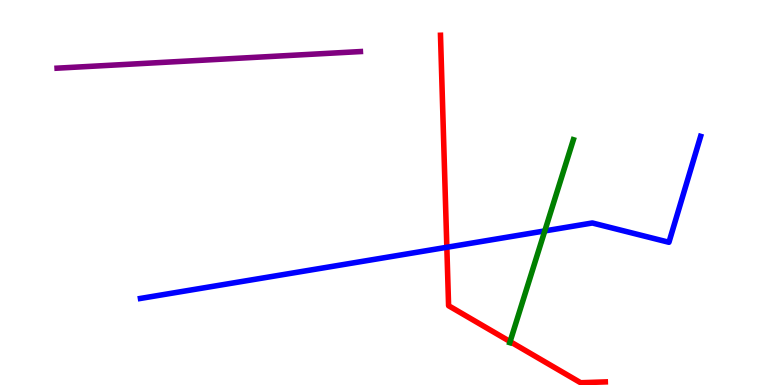[{'lines': ['blue', 'red'], 'intersections': [{'x': 5.77, 'y': 3.58}]}, {'lines': ['green', 'red'], 'intersections': [{'x': 6.58, 'y': 1.13}]}, {'lines': ['purple', 'red'], 'intersections': []}, {'lines': ['blue', 'green'], 'intersections': [{'x': 7.03, 'y': 4.0}]}, {'lines': ['blue', 'purple'], 'intersections': []}, {'lines': ['green', 'purple'], 'intersections': []}]